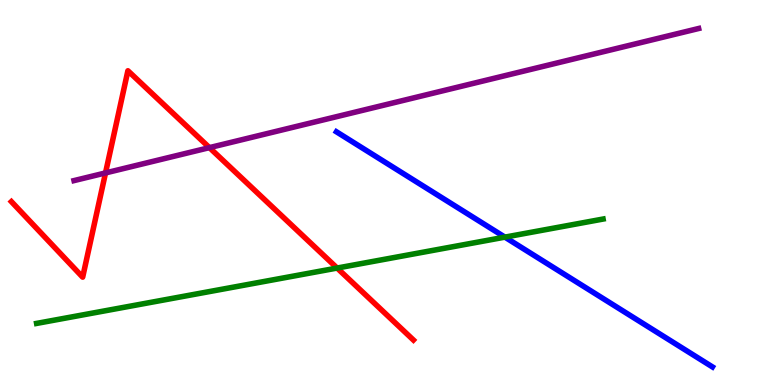[{'lines': ['blue', 'red'], 'intersections': []}, {'lines': ['green', 'red'], 'intersections': [{'x': 4.35, 'y': 3.04}]}, {'lines': ['purple', 'red'], 'intersections': [{'x': 1.36, 'y': 5.51}, {'x': 2.7, 'y': 6.17}]}, {'lines': ['blue', 'green'], 'intersections': [{'x': 6.51, 'y': 3.84}]}, {'lines': ['blue', 'purple'], 'intersections': []}, {'lines': ['green', 'purple'], 'intersections': []}]